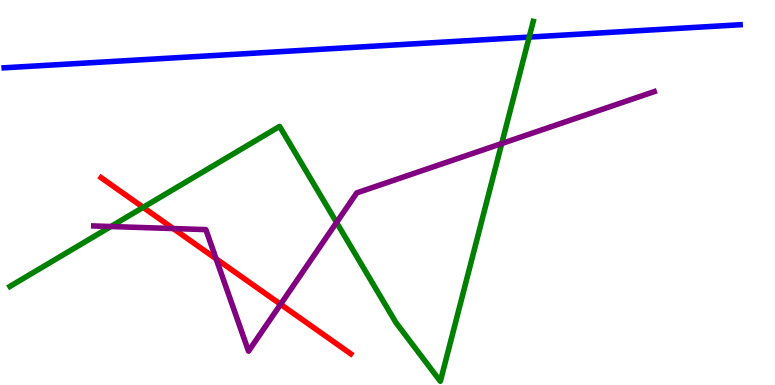[{'lines': ['blue', 'red'], 'intersections': []}, {'lines': ['green', 'red'], 'intersections': [{'x': 1.85, 'y': 4.61}]}, {'lines': ['purple', 'red'], 'intersections': [{'x': 2.24, 'y': 4.06}, {'x': 2.79, 'y': 3.28}, {'x': 3.62, 'y': 2.1}]}, {'lines': ['blue', 'green'], 'intersections': [{'x': 6.83, 'y': 9.04}]}, {'lines': ['blue', 'purple'], 'intersections': []}, {'lines': ['green', 'purple'], 'intersections': [{'x': 1.43, 'y': 4.12}, {'x': 4.34, 'y': 4.22}, {'x': 6.47, 'y': 6.27}]}]